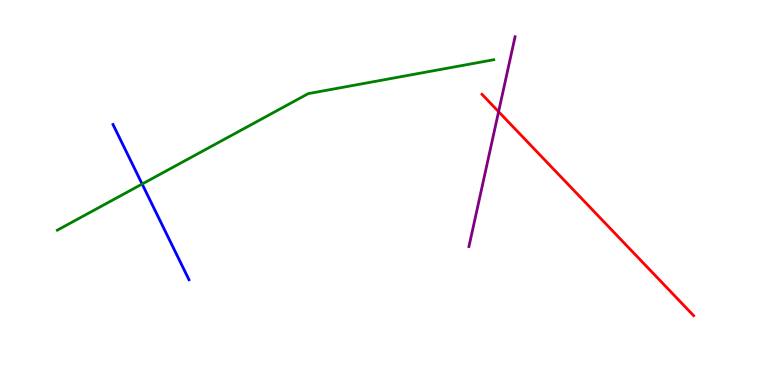[{'lines': ['blue', 'red'], 'intersections': []}, {'lines': ['green', 'red'], 'intersections': []}, {'lines': ['purple', 'red'], 'intersections': [{'x': 6.43, 'y': 7.1}]}, {'lines': ['blue', 'green'], 'intersections': [{'x': 1.83, 'y': 5.22}]}, {'lines': ['blue', 'purple'], 'intersections': []}, {'lines': ['green', 'purple'], 'intersections': []}]